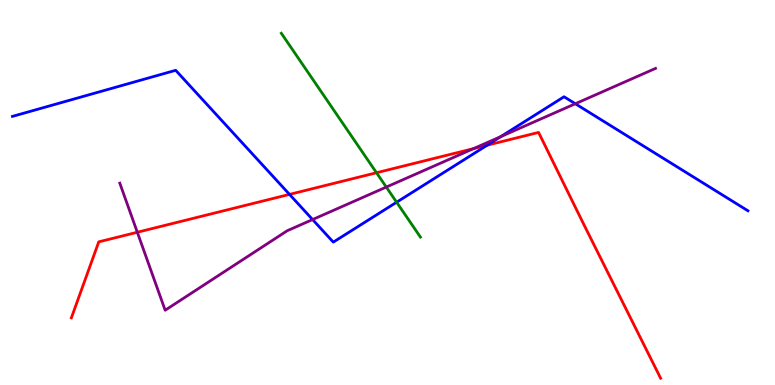[{'lines': ['blue', 'red'], 'intersections': [{'x': 3.74, 'y': 4.95}, {'x': 6.29, 'y': 6.23}]}, {'lines': ['green', 'red'], 'intersections': [{'x': 4.86, 'y': 5.51}]}, {'lines': ['purple', 'red'], 'intersections': [{'x': 1.77, 'y': 3.97}, {'x': 6.11, 'y': 6.14}]}, {'lines': ['blue', 'green'], 'intersections': [{'x': 5.12, 'y': 4.75}]}, {'lines': ['blue', 'purple'], 'intersections': [{'x': 4.03, 'y': 4.3}, {'x': 6.46, 'y': 6.45}, {'x': 7.42, 'y': 7.31}]}, {'lines': ['green', 'purple'], 'intersections': [{'x': 4.98, 'y': 5.14}]}]